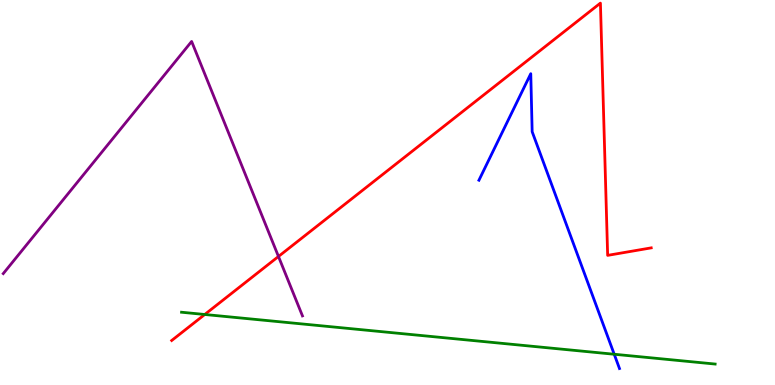[{'lines': ['blue', 'red'], 'intersections': []}, {'lines': ['green', 'red'], 'intersections': [{'x': 2.64, 'y': 1.83}]}, {'lines': ['purple', 'red'], 'intersections': [{'x': 3.59, 'y': 3.34}]}, {'lines': ['blue', 'green'], 'intersections': [{'x': 7.93, 'y': 0.799}]}, {'lines': ['blue', 'purple'], 'intersections': []}, {'lines': ['green', 'purple'], 'intersections': []}]